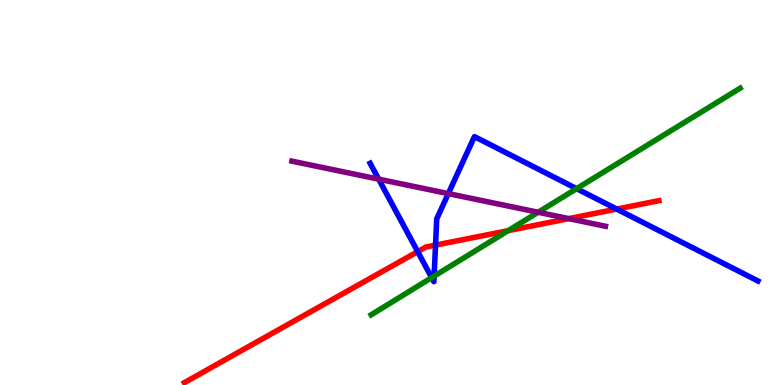[{'lines': ['blue', 'red'], 'intersections': [{'x': 5.39, 'y': 3.46}, {'x': 5.62, 'y': 3.63}, {'x': 7.96, 'y': 4.57}]}, {'lines': ['green', 'red'], 'intersections': [{'x': 6.56, 'y': 4.01}]}, {'lines': ['purple', 'red'], 'intersections': [{'x': 7.34, 'y': 4.32}]}, {'lines': ['blue', 'green'], 'intersections': [{'x': 5.57, 'y': 2.79}, {'x': 5.6, 'y': 2.83}, {'x': 7.44, 'y': 5.1}]}, {'lines': ['blue', 'purple'], 'intersections': [{'x': 4.89, 'y': 5.35}, {'x': 5.78, 'y': 4.97}]}, {'lines': ['green', 'purple'], 'intersections': [{'x': 6.94, 'y': 4.49}]}]